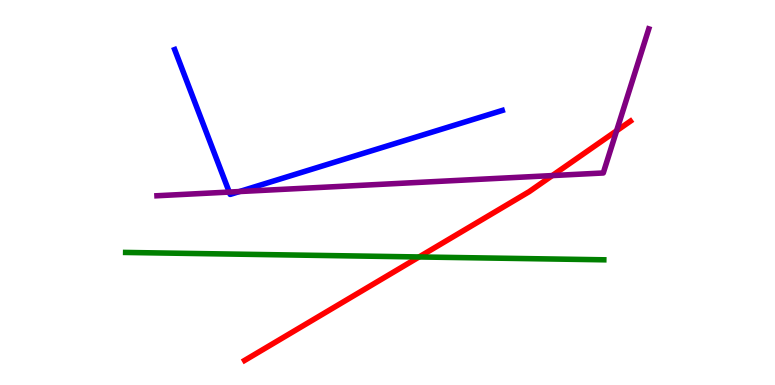[{'lines': ['blue', 'red'], 'intersections': []}, {'lines': ['green', 'red'], 'intersections': [{'x': 5.41, 'y': 3.33}]}, {'lines': ['purple', 'red'], 'intersections': [{'x': 7.13, 'y': 5.44}, {'x': 7.96, 'y': 6.6}]}, {'lines': ['blue', 'green'], 'intersections': []}, {'lines': ['blue', 'purple'], 'intersections': [{'x': 2.96, 'y': 5.01}, {'x': 3.09, 'y': 5.02}]}, {'lines': ['green', 'purple'], 'intersections': []}]